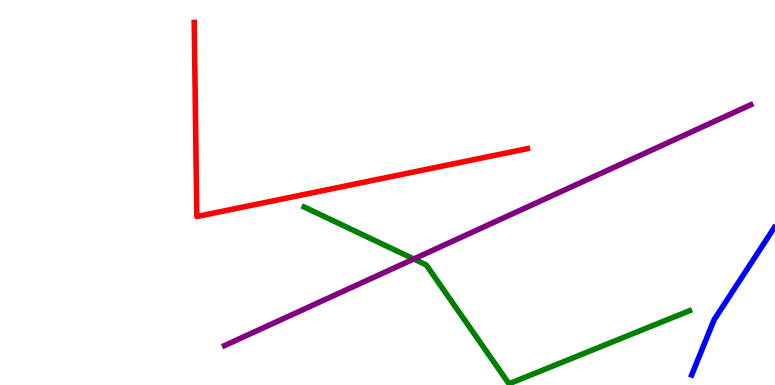[{'lines': ['blue', 'red'], 'intersections': []}, {'lines': ['green', 'red'], 'intersections': []}, {'lines': ['purple', 'red'], 'intersections': []}, {'lines': ['blue', 'green'], 'intersections': []}, {'lines': ['blue', 'purple'], 'intersections': []}, {'lines': ['green', 'purple'], 'intersections': [{'x': 5.34, 'y': 3.27}]}]